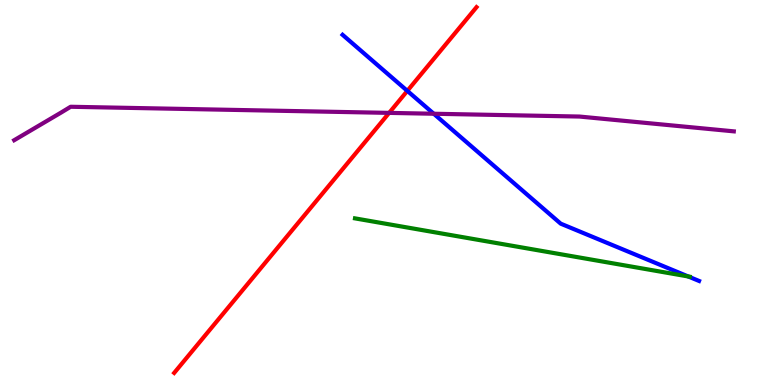[{'lines': ['blue', 'red'], 'intersections': [{'x': 5.26, 'y': 7.64}]}, {'lines': ['green', 'red'], 'intersections': []}, {'lines': ['purple', 'red'], 'intersections': [{'x': 5.02, 'y': 7.07}]}, {'lines': ['blue', 'green'], 'intersections': [{'x': 8.88, 'y': 2.82}]}, {'lines': ['blue', 'purple'], 'intersections': [{'x': 5.6, 'y': 7.05}]}, {'lines': ['green', 'purple'], 'intersections': []}]